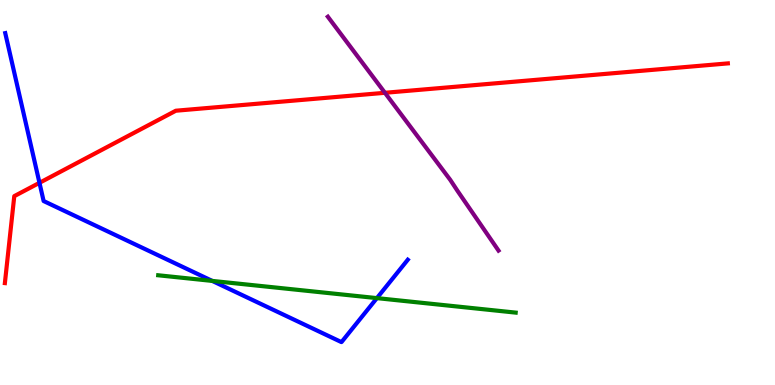[{'lines': ['blue', 'red'], 'intersections': [{'x': 0.509, 'y': 5.25}]}, {'lines': ['green', 'red'], 'intersections': []}, {'lines': ['purple', 'red'], 'intersections': [{'x': 4.97, 'y': 7.59}]}, {'lines': ['blue', 'green'], 'intersections': [{'x': 2.74, 'y': 2.7}, {'x': 4.86, 'y': 2.26}]}, {'lines': ['blue', 'purple'], 'intersections': []}, {'lines': ['green', 'purple'], 'intersections': []}]